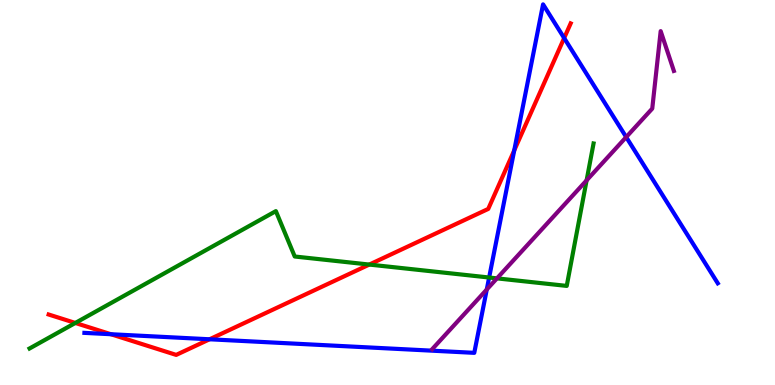[{'lines': ['blue', 'red'], 'intersections': [{'x': 1.43, 'y': 1.32}, {'x': 2.7, 'y': 1.19}, {'x': 6.64, 'y': 6.09}, {'x': 7.28, 'y': 9.01}]}, {'lines': ['green', 'red'], 'intersections': [{'x': 0.972, 'y': 1.61}, {'x': 4.77, 'y': 3.13}]}, {'lines': ['purple', 'red'], 'intersections': []}, {'lines': ['blue', 'green'], 'intersections': [{'x': 6.31, 'y': 2.79}]}, {'lines': ['blue', 'purple'], 'intersections': [{'x': 6.28, 'y': 2.48}, {'x': 8.08, 'y': 6.44}]}, {'lines': ['green', 'purple'], 'intersections': [{'x': 6.41, 'y': 2.77}, {'x': 7.57, 'y': 5.32}]}]